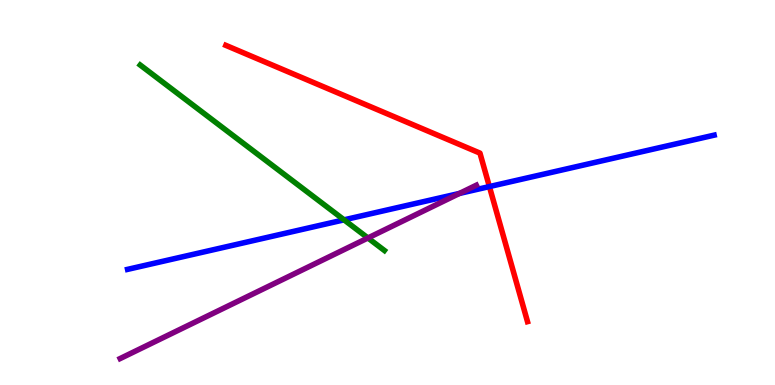[{'lines': ['blue', 'red'], 'intersections': [{'x': 6.31, 'y': 5.15}]}, {'lines': ['green', 'red'], 'intersections': []}, {'lines': ['purple', 'red'], 'intersections': []}, {'lines': ['blue', 'green'], 'intersections': [{'x': 4.44, 'y': 4.29}]}, {'lines': ['blue', 'purple'], 'intersections': [{'x': 5.93, 'y': 4.98}]}, {'lines': ['green', 'purple'], 'intersections': [{'x': 4.75, 'y': 3.82}]}]